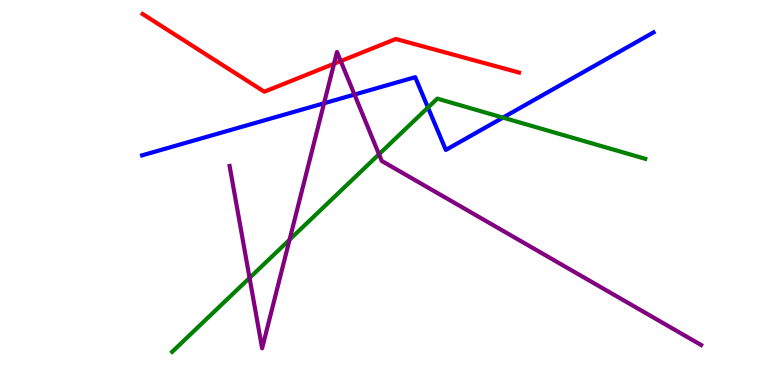[{'lines': ['blue', 'red'], 'intersections': []}, {'lines': ['green', 'red'], 'intersections': []}, {'lines': ['purple', 'red'], 'intersections': [{'x': 4.31, 'y': 8.34}, {'x': 4.4, 'y': 8.41}]}, {'lines': ['blue', 'green'], 'intersections': [{'x': 5.52, 'y': 7.21}, {'x': 6.49, 'y': 6.95}]}, {'lines': ['blue', 'purple'], 'intersections': [{'x': 4.18, 'y': 7.32}, {'x': 4.57, 'y': 7.54}]}, {'lines': ['green', 'purple'], 'intersections': [{'x': 3.22, 'y': 2.78}, {'x': 3.74, 'y': 3.77}, {'x': 4.89, 'y': 5.99}]}]